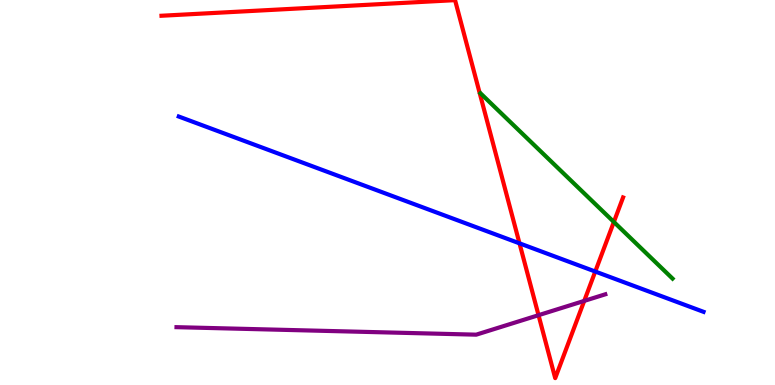[{'lines': ['blue', 'red'], 'intersections': [{'x': 6.7, 'y': 3.68}, {'x': 7.68, 'y': 2.95}]}, {'lines': ['green', 'red'], 'intersections': [{'x': 7.92, 'y': 4.23}]}, {'lines': ['purple', 'red'], 'intersections': [{'x': 6.95, 'y': 1.81}, {'x': 7.54, 'y': 2.18}]}, {'lines': ['blue', 'green'], 'intersections': []}, {'lines': ['blue', 'purple'], 'intersections': []}, {'lines': ['green', 'purple'], 'intersections': []}]